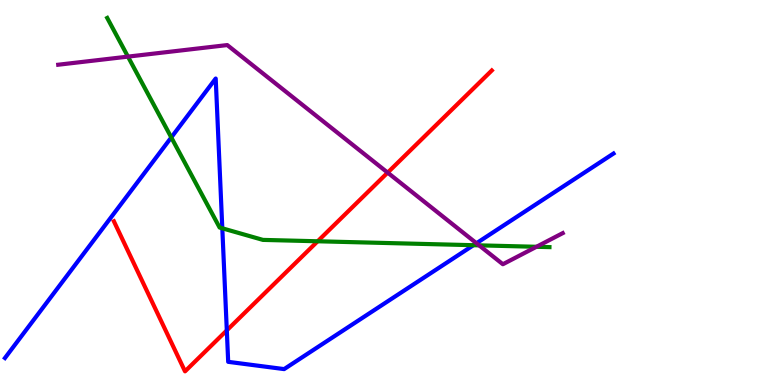[{'lines': ['blue', 'red'], 'intersections': [{'x': 2.93, 'y': 1.42}]}, {'lines': ['green', 'red'], 'intersections': [{'x': 4.1, 'y': 3.73}]}, {'lines': ['purple', 'red'], 'intersections': [{'x': 5.0, 'y': 5.52}]}, {'lines': ['blue', 'green'], 'intersections': [{'x': 2.21, 'y': 6.43}, {'x': 2.87, 'y': 4.07}, {'x': 6.11, 'y': 3.63}]}, {'lines': ['blue', 'purple'], 'intersections': [{'x': 6.15, 'y': 3.68}]}, {'lines': ['green', 'purple'], 'intersections': [{'x': 1.65, 'y': 8.53}, {'x': 6.18, 'y': 3.63}, {'x': 6.92, 'y': 3.59}]}]